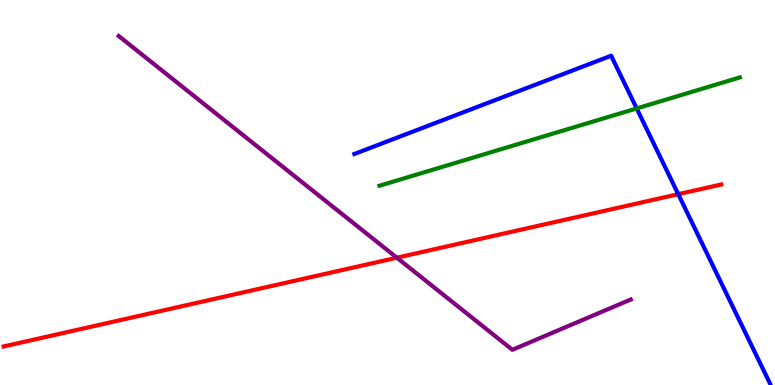[{'lines': ['blue', 'red'], 'intersections': [{'x': 8.75, 'y': 4.96}]}, {'lines': ['green', 'red'], 'intersections': []}, {'lines': ['purple', 'red'], 'intersections': [{'x': 5.12, 'y': 3.31}]}, {'lines': ['blue', 'green'], 'intersections': [{'x': 8.22, 'y': 7.18}]}, {'lines': ['blue', 'purple'], 'intersections': []}, {'lines': ['green', 'purple'], 'intersections': []}]